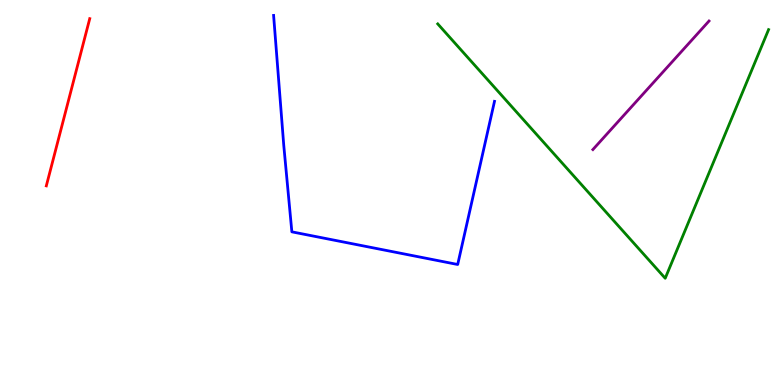[{'lines': ['blue', 'red'], 'intersections': []}, {'lines': ['green', 'red'], 'intersections': []}, {'lines': ['purple', 'red'], 'intersections': []}, {'lines': ['blue', 'green'], 'intersections': []}, {'lines': ['blue', 'purple'], 'intersections': []}, {'lines': ['green', 'purple'], 'intersections': []}]